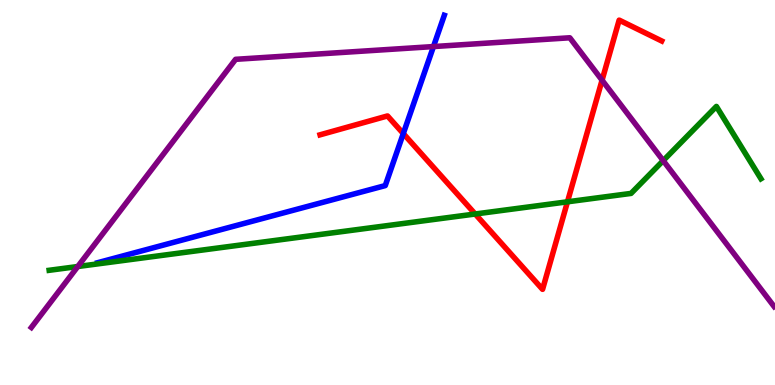[{'lines': ['blue', 'red'], 'intersections': [{'x': 5.2, 'y': 6.53}]}, {'lines': ['green', 'red'], 'intersections': [{'x': 6.13, 'y': 4.44}, {'x': 7.32, 'y': 4.76}]}, {'lines': ['purple', 'red'], 'intersections': [{'x': 7.77, 'y': 7.92}]}, {'lines': ['blue', 'green'], 'intersections': []}, {'lines': ['blue', 'purple'], 'intersections': [{'x': 5.59, 'y': 8.79}]}, {'lines': ['green', 'purple'], 'intersections': [{'x': 1.0, 'y': 3.08}, {'x': 8.56, 'y': 5.83}]}]